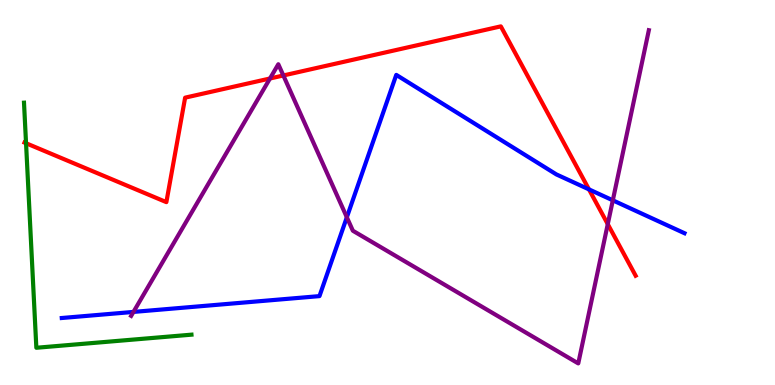[{'lines': ['blue', 'red'], 'intersections': [{'x': 7.6, 'y': 5.08}]}, {'lines': ['green', 'red'], 'intersections': [{'x': 0.336, 'y': 6.28}]}, {'lines': ['purple', 'red'], 'intersections': [{'x': 3.48, 'y': 7.96}, {'x': 3.66, 'y': 8.04}, {'x': 7.84, 'y': 4.18}]}, {'lines': ['blue', 'green'], 'intersections': []}, {'lines': ['blue', 'purple'], 'intersections': [{'x': 1.72, 'y': 1.9}, {'x': 4.48, 'y': 4.36}, {'x': 7.91, 'y': 4.8}]}, {'lines': ['green', 'purple'], 'intersections': []}]